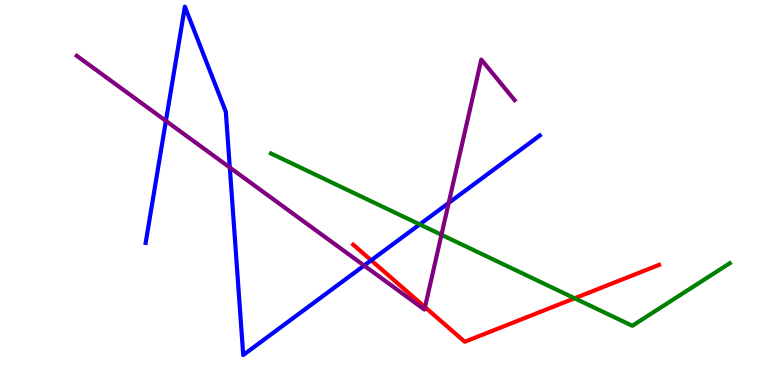[{'lines': ['blue', 'red'], 'intersections': [{'x': 4.79, 'y': 3.24}]}, {'lines': ['green', 'red'], 'intersections': [{'x': 7.41, 'y': 2.25}]}, {'lines': ['purple', 'red'], 'intersections': [{'x': 5.48, 'y': 2.02}]}, {'lines': ['blue', 'green'], 'intersections': [{'x': 5.42, 'y': 4.17}]}, {'lines': ['blue', 'purple'], 'intersections': [{'x': 2.14, 'y': 6.86}, {'x': 2.97, 'y': 5.65}, {'x': 4.7, 'y': 3.1}, {'x': 5.79, 'y': 4.73}]}, {'lines': ['green', 'purple'], 'intersections': [{'x': 5.7, 'y': 3.9}]}]